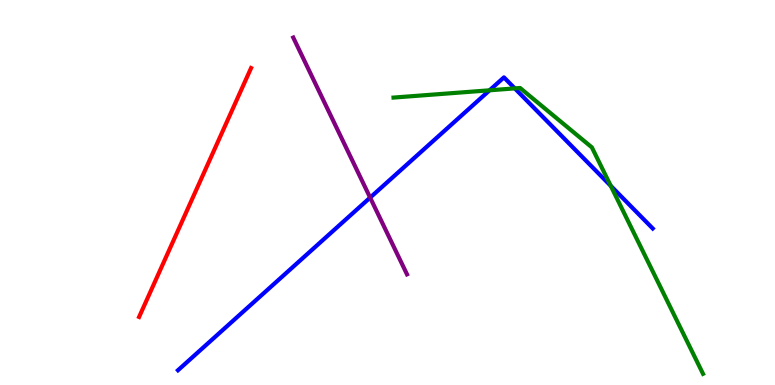[{'lines': ['blue', 'red'], 'intersections': []}, {'lines': ['green', 'red'], 'intersections': []}, {'lines': ['purple', 'red'], 'intersections': []}, {'lines': ['blue', 'green'], 'intersections': [{'x': 6.32, 'y': 7.65}, {'x': 6.64, 'y': 7.7}, {'x': 7.88, 'y': 5.17}]}, {'lines': ['blue', 'purple'], 'intersections': [{'x': 4.78, 'y': 4.87}]}, {'lines': ['green', 'purple'], 'intersections': []}]